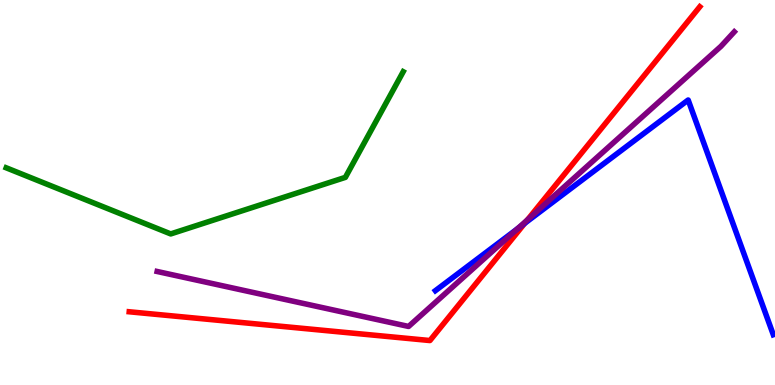[{'lines': ['blue', 'red'], 'intersections': [{'x': 6.77, 'y': 4.2}]}, {'lines': ['green', 'red'], 'intersections': []}, {'lines': ['purple', 'red'], 'intersections': [{'x': 6.81, 'y': 4.29}]}, {'lines': ['blue', 'green'], 'intersections': []}, {'lines': ['blue', 'purple'], 'intersections': [{'x': 6.68, 'y': 4.06}]}, {'lines': ['green', 'purple'], 'intersections': []}]